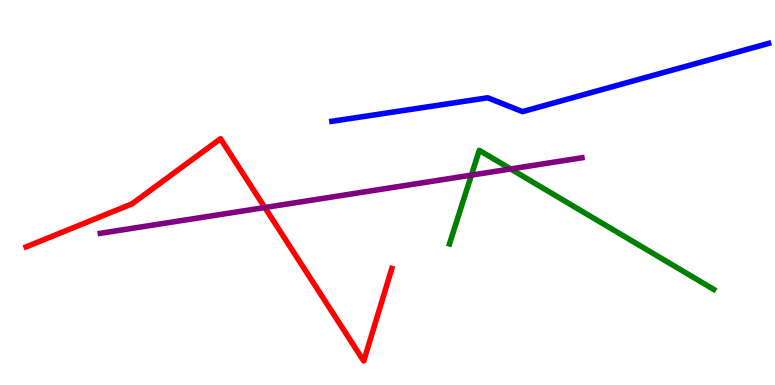[{'lines': ['blue', 'red'], 'intersections': []}, {'lines': ['green', 'red'], 'intersections': []}, {'lines': ['purple', 'red'], 'intersections': [{'x': 3.42, 'y': 4.61}]}, {'lines': ['blue', 'green'], 'intersections': []}, {'lines': ['blue', 'purple'], 'intersections': []}, {'lines': ['green', 'purple'], 'intersections': [{'x': 6.08, 'y': 5.45}, {'x': 6.59, 'y': 5.61}]}]